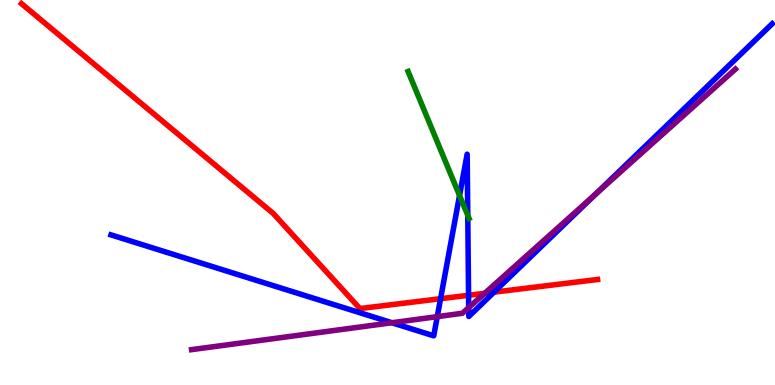[{'lines': ['blue', 'red'], 'intersections': [{'x': 5.68, 'y': 2.24}, {'x': 6.05, 'y': 2.33}, {'x': 6.37, 'y': 2.41}]}, {'lines': ['green', 'red'], 'intersections': []}, {'lines': ['purple', 'red'], 'intersections': [{'x': 6.25, 'y': 2.38}]}, {'lines': ['blue', 'green'], 'intersections': [{'x': 5.93, 'y': 4.92}, {'x': 6.04, 'y': 4.41}]}, {'lines': ['blue', 'purple'], 'intersections': [{'x': 5.06, 'y': 1.62}, {'x': 5.64, 'y': 1.78}, {'x': 6.05, 'y': 2.01}, {'x': 7.69, 'y': 4.96}]}, {'lines': ['green', 'purple'], 'intersections': []}]